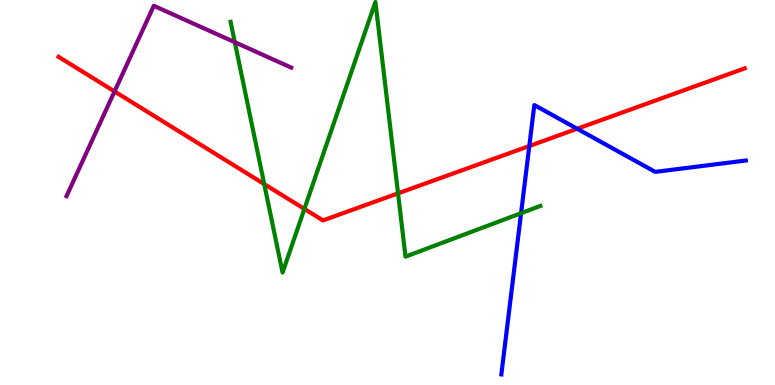[{'lines': ['blue', 'red'], 'intersections': [{'x': 6.83, 'y': 6.21}, {'x': 7.45, 'y': 6.66}]}, {'lines': ['green', 'red'], 'intersections': [{'x': 3.41, 'y': 5.22}, {'x': 3.93, 'y': 4.57}, {'x': 5.14, 'y': 4.98}]}, {'lines': ['purple', 'red'], 'intersections': [{'x': 1.48, 'y': 7.62}]}, {'lines': ['blue', 'green'], 'intersections': [{'x': 6.72, 'y': 4.46}]}, {'lines': ['blue', 'purple'], 'intersections': []}, {'lines': ['green', 'purple'], 'intersections': [{'x': 3.03, 'y': 8.9}]}]